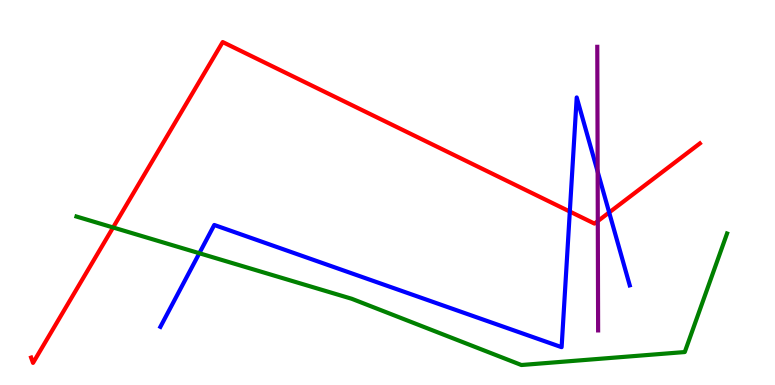[{'lines': ['blue', 'red'], 'intersections': [{'x': 7.35, 'y': 4.51}, {'x': 7.86, 'y': 4.48}]}, {'lines': ['green', 'red'], 'intersections': [{'x': 1.46, 'y': 4.09}]}, {'lines': ['purple', 'red'], 'intersections': [{'x': 7.71, 'y': 4.26}]}, {'lines': ['blue', 'green'], 'intersections': [{'x': 2.57, 'y': 3.42}]}, {'lines': ['blue', 'purple'], 'intersections': [{'x': 7.71, 'y': 5.54}]}, {'lines': ['green', 'purple'], 'intersections': []}]